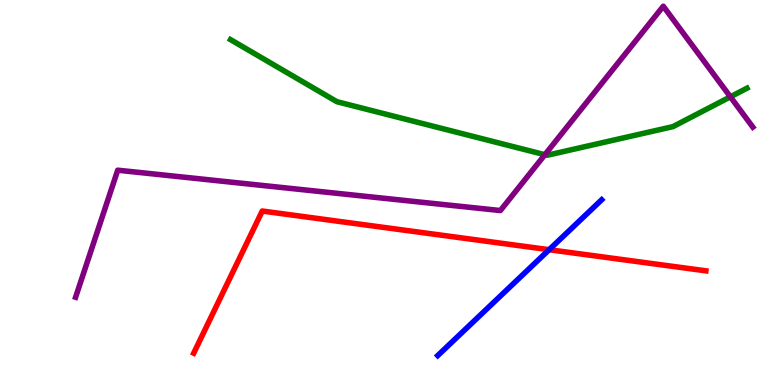[{'lines': ['blue', 'red'], 'intersections': [{'x': 7.09, 'y': 3.51}]}, {'lines': ['green', 'red'], 'intersections': []}, {'lines': ['purple', 'red'], 'intersections': []}, {'lines': ['blue', 'green'], 'intersections': []}, {'lines': ['blue', 'purple'], 'intersections': []}, {'lines': ['green', 'purple'], 'intersections': [{'x': 7.03, 'y': 5.98}, {'x': 9.42, 'y': 7.49}]}]